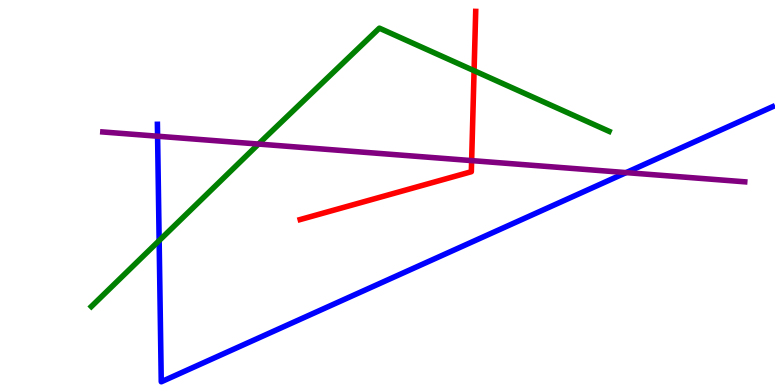[{'lines': ['blue', 'red'], 'intersections': []}, {'lines': ['green', 'red'], 'intersections': [{'x': 6.12, 'y': 8.16}]}, {'lines': ['purple', 'red'], 'intersections': [{'x': 6.09, 'y': 5.83}]}, {'lines': ['blue', 'green'], 'intersections': [{'x': 2.05, 'y': 3.75}]}, {'lines': ['blue', 'purple'], 'intersections': [{'x': 2.03, 'y': 6.46}, {'x': 8.08, 'y': 5.52}]}, {'lines': ['green', 'purple'], 'intersections': [{'x': 3.34, 'y': 6.26}]}]